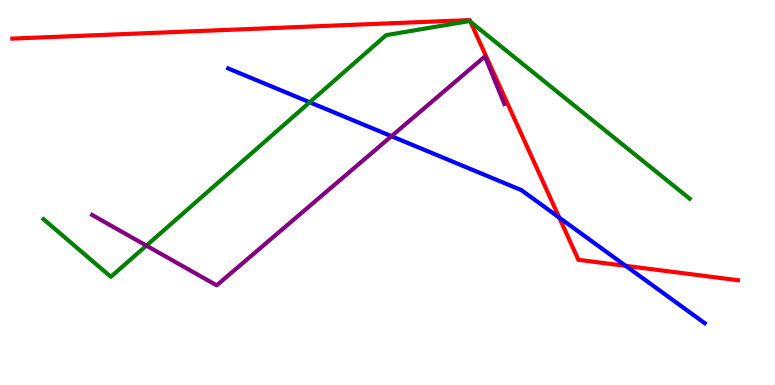[{'lines': ['blue', 'red'], 'intersections': [{'x': 7.22, 'y': 4.35}, {'x': 8.07, 'y': 3.09}]}, {'lines': ['green', 'red'], 'intersections': [{'x': 6.07, 'y': 9.44}]}, {'lines': ['purple', 'red'], 'intersections': []}, {'lines': ['blue', 'green'], 'intersections': [{'x': 4.0, 'y': 7.34}]}, {'lines': ['blue', 'purple'], 'intersections': [{'x': 5.05, 'y': 6.46}]}, {'lines': ['green', 'purple'], 'intersections': [{'x': 1.89, 'y': 3.62}]}]